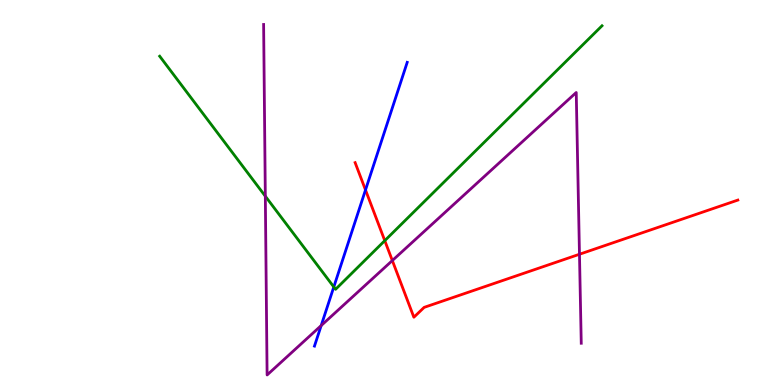[{'lines': ['blue', 'red'], 'intersections': [{'x': 4.72, 'y': 5.07}]}, {'lines': ['green', 'red'], 'intersections': [{'x': 4.96, 'y': 3.75}]}, {'lines': ['purple', 'red'], 'intersections': [{'x': 5.06, 'y': 3.23}, {'x': 7.48, 'y': 3.4}]}, {'lines': ['blue', 'green'], 'intersections': [{'x': 4.31, 'y': 2.55}]}, {'lines': ['blue', 'purple'], 'intersections': [{'x': 4.14, 'y': 1.54}]}, {'lines': ['green', 'purple'], 'intersections': [{'x': 3.42, 'y': 4.9}]}]